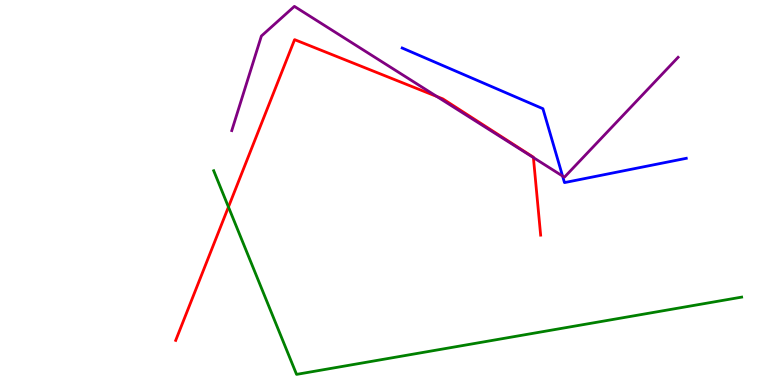[{'lines': ['blue', 'red'], 'intersections': []}, {'lines': ['green', 'red'], 'intersections': [{'x': 2.95, 'y': 4.62}]}, {'lines': ['purple', 'red'], 'intersections': [{'x': 5.64, 'y': 7.49}, {'x': 6.88, 'y': 5.91}]}, {'lines': ['blue', 'green'], 'intersections': []}, {'lines': ['blue', 'purple'], 'intersections': [{'x': 7.26, 'y': 5.43}]}, {'lines': ['green', 'purple'], 'intersections': []}]